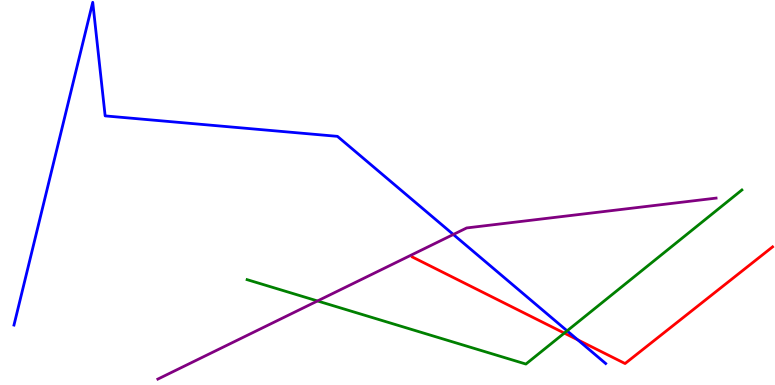[{'lines': ['blue', 'red'], 'intersections': [{'x': 7.45, 'y': 1.17}]}, {'lines': ['green', 'red'], 'intersections': [{'x': 7.28, 'y': 1.35}]}, {'lines': ['purple', 'red'], 'intersections': []}, {'lines': ['blue', 'green'], 'intersections': [{'x': 7.32, 'y': 1.41}]}, {'lines': ['blue', 'purple'], 'intersections': [{'x': 5.85, 'y': 3.91}]}, {'lines': ['green', 'purple'], 'intersections': [{'x': 4.1, 'y': 2.18}]}]